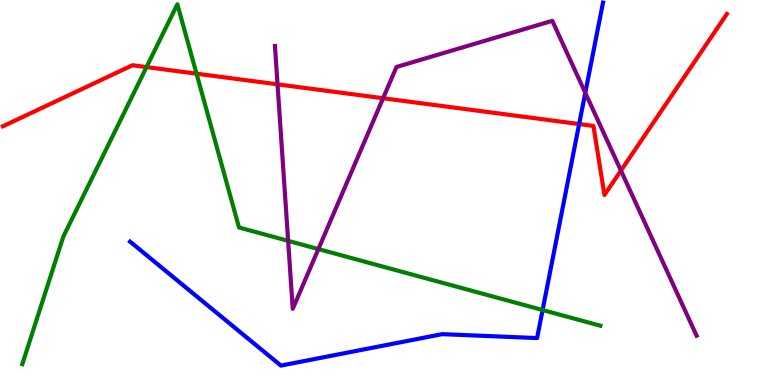[{'lines': ['blue', 'red'], 'intersections': [{'x': 7.47, 'y': 6.78}]}, {'lines': ['green', 'red'], 'intersections': [{'x': 1.89, 'y': 8.26}, {'x': 2.54, 'y': 8.09}]}, {'lines': ['purple', 'red'], 'intersections': [{'x': 3.58, 'y': 7.81}, {'x': 4.94, 'y': 7.45}, {'x': 8.01, 'y': 5.57}]}, {'lines': ['blue', 'green'], 'intersections': [{'x': 7.0, 'y': 1.95}]}, {'lines': ['blue', 'purple'], 'intersections': [{'x': 7.55, 'y': 7.59}]}, {'lines': ['green', 'purple'], 'intersections': [{'x': 3.72, 'y': 3.74}, {'x': 4.11, 'y': 3.53}]}]